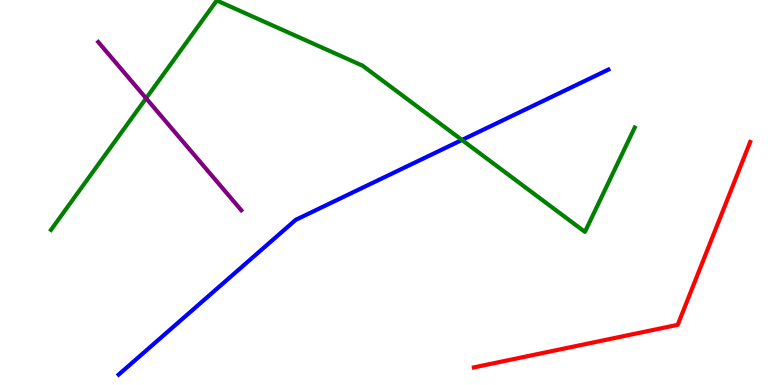[{'lines': ['blue', 'red'], 'intersections': []}, {'lines': ['green', 'red'], 'intersections': []}, {'lines': ['purple', 'red'], 'intersections': []}, {'lines': ['blue', 'green'], 'intersections': [{'x': 5.96, 'y': 6.36}]}, {'lines': ['blue', 'purple'], 'intersections': []}, {'lines': ['green', 'purple'], 'intersections': [{'x': 1.89, 'y': 7.45}]}]